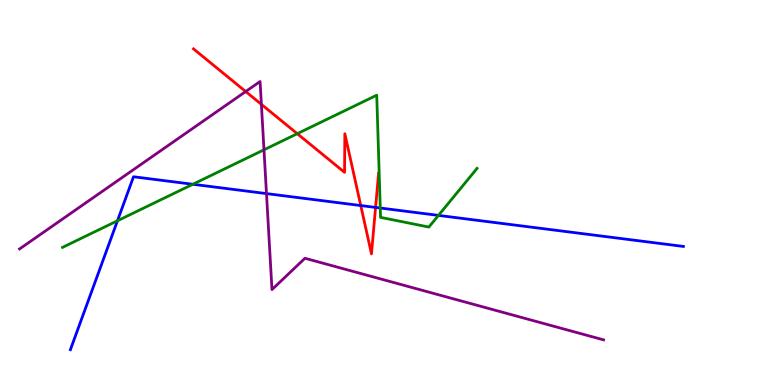[{'lines': ['blue', 'red'], 'intersections': [{'x': 4.65, 'y': 4.66}, {'x': 4.85, 'y': 4.61}]}, {'lines': ['green', 'red'], 'intersections': [{'x': 3.84, 'y': 6.53}]}, {'lines': ['purple', 'red'], 'intersections': [{'x': 3.17, 'y': 7.62}, {'x': 3.37, 'y': 7.29}]}, {'lines': ['blue', 'green'], 'intersections': [{'x': 1.52, 'y': 4.27}, {'x': 2.49, 'y': 5.21}, {'x': 4.91, 'y': 4.6}, {'x': 5.66, 'y': 4.41}]}, {'lines': ['blue', 'purple'], 'intersections': [{'x': 3.44, 'y': 4.97}]}, {'lines': ['green', 'purple'], 'intersections': [{'x': 3.41, 'y': 6.11}]}]